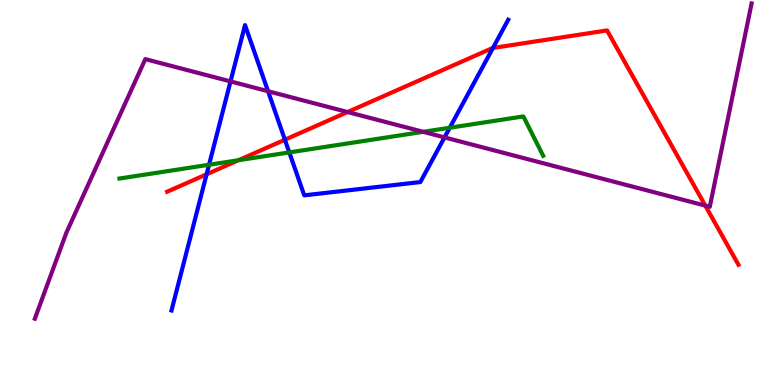[{'lines': ['blue', 'red'], 'intersections': [{'x': 2.67, 'y': 5.47}, {'x': 3.68, 'y': 6.37}, {'x': 6.36, 'y': 8.75}]}, {'lines': ['green', 'red'], 'intersections': [{'x': 3.08, 'y': 5.84}]}, {'lines': ['purple', 'red'], 'intersections': [{'x': 4.49, 'y': 7.09}, {'x': 9.1, 'y': 4.66}]}, {'lines': ['blue', 'green'], 'intersections': [{'x': 2.7, 'y': 5.72}, {'x': 3.73, 'y': 6.04}, {'x': 5.8, 'y': 6.68}]}, {'lines': ['blue', 'purple'], 'intersections': [{'x': 2.97, 'y': 7.89}, {'x': 3.46, 'y': 7.63}, {'x': 5.74, 'y': 6.43}]}, {'lines': ['green', 'purple'], 'intersections': [{'x': 5.46, 'y': 6.58}]}]